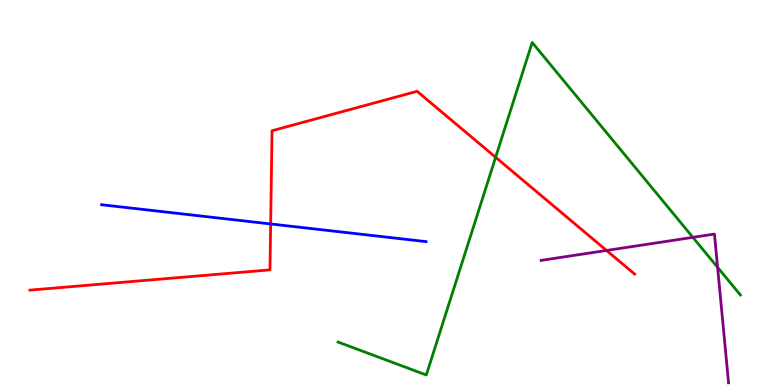[{'lines': ['blue', 'red'], 'intersections': [{'x': 3.49, 'y': 4.18}]}, {'lines': ['green', 'red'], 'intersections': [{'x': 6.4, 'y': 5.91}]}, {'lines': ['purple', 'red'], 'intersections': [{'x': 7.83, 'y': 3.49}]}, {'lines': ['blue', 'green'], 'intersections': []}, {'lines': ['blue', 'purple'], 'intersections': []}, {'lines': ['green', 'purple'], 'intersections': [{'x': 8.94, 'y': 3.83}, {'x': 9.26, 'y': 3.06}]}]